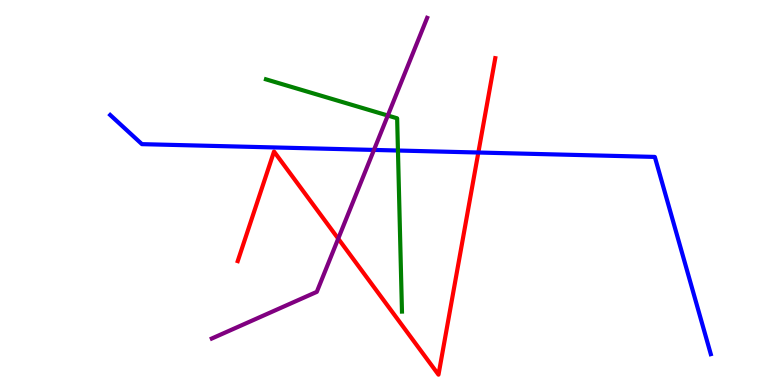[{'lines': ['blue', 'red'], 'intersections': [{'x': 6.17, 'y': 6.04}]}, {'lines': ['green', 'red'], 'intersections': []}, {'lines': ['purple', 'red'], 'intersections': [{'x': 4.36, 'y': 3.8}]}, {'lines': ['blue', 'green'], 'intersections': [{'x': 5.13, 'y': 6.09}]}, {'lines': ['blue', 'purple'], 'intersections': [{'x': 4.83, 'y': 6.11}]}, {'lines': ['green', 'purple'], 'intersections': [{'x': 5.0, 'y': 7.0}]}]